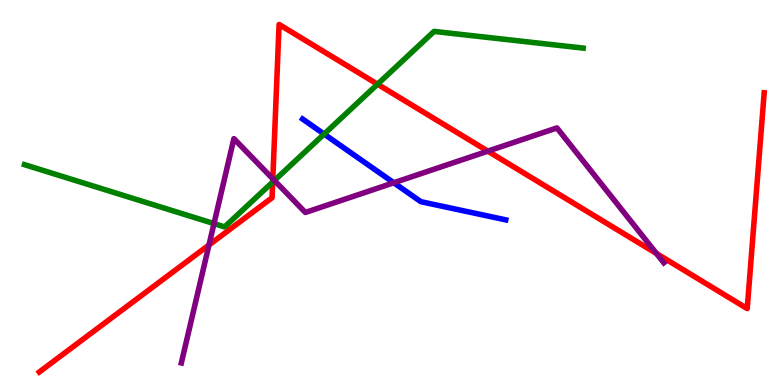[{'lines': ['blue', 'red'], 'intersections': []}, {'lines': ['green', 'red'], 'intersections': [{'x': 3.52, 'y': 5.27}, {'x': 4.87, 'y': 7.81}]}, {'lines': ['purple', 'red'], 'intersections': [{'x': 2.7, 'y': 3.64}, {'x': 3.52, 'y': 5.35}, {'x': 6.29, 'y': 6.07}, {'x': 8.47, 'y': 3.41}]}, {'lines': ['blue', 'green'], 'intersections': [{'x': 4.18, 'y': 6.52}]}, {'lines': ['blue', 'purple'], 'intersections': [{'x': 5.08, 'y': 5.25}]}, {'lines': ['green', 'purple'], 'intersections': [{'x': 2.76, 'y': 4.19}, {'x': 3.54, 'y': 5.31}]}]